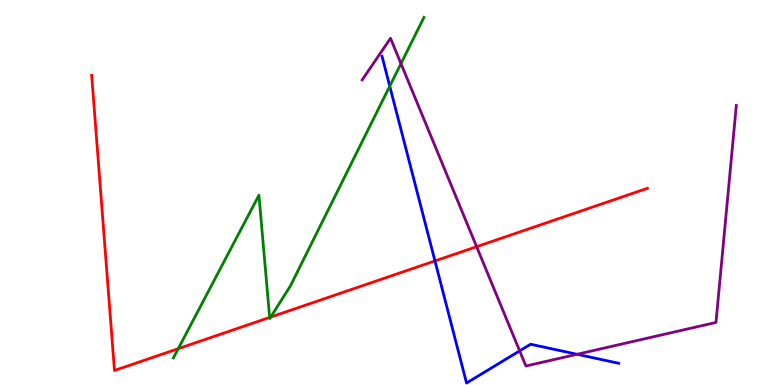[{'lines': ['blue', 'red'], 'intersections': [{'x': 5.61, 'y': 3.22}]}, {'lines': ['green', 'red'], 'intersections': [{'x': 2.3, 'y': 0.943}, {'x': 3.48, 'y': 1.75}, {'x': 3.49, 'y': 1.76}]}, {'lines': ['purple', 'red'], 'intersections': [{'x': 6.15, 'y': 3.59}]}, {'lines': ['blue', 'green'], 'intersections': [{'x': 5.03, 'y': 7.76}]}, {'lines': ['blue', 'purple'], 'intersections': [{'x': 6.71, 'y': 0.886}, {'x': 7.45, 'y': 0.798}]}, {'lines': ['green', 'purple'], 'intersections': [{'x': 5.17, 'y': 8.35}]}]